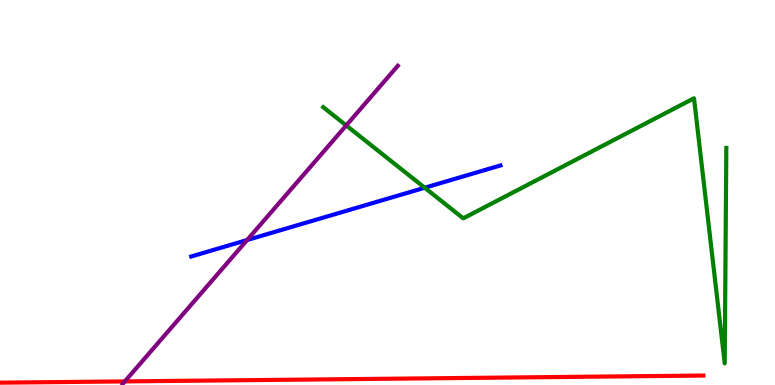[{'lines': ['blue', 'red'], 'intersections': []}, {'lines': ['green', 'red'], 'intersections': []}, {'lines': ['purple', 'red'], 'intersections': [{'x': 1.61, 'y': 0.0933}]}, {'lines': ['blue', 'green'], 'intersections': [{'x': 5.48, 'y': 5.12}]}, {'lines': ['blue', 'purple'], 'intersections': [{'x': 3.19, 'y': 3.77}]}, {'lines': ['green', 'purple'], 'intersections': [{'x': 4.47, 'y': 6.74}]}]